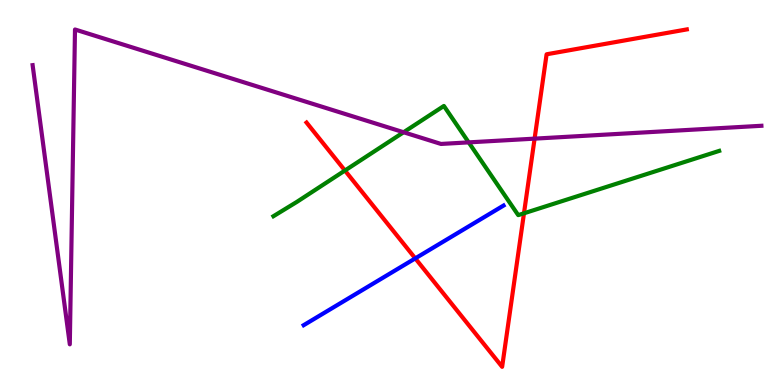[{'lines': ['blue', 'red'], 'intersections': [{'x': 5.36, 'y': 3.29}]}, {'lines': ['green', 'red'], 'intersections': [{'x': 4.45, 'y': 5.57}, {'x': 6.76, 'y': 4.46}]}, {'lines': ['purple', 'red'], 'intersections': [{'x': 6.9, 'y': 6.4}]}, {'lines': ['blue', 'green'], 'intersections': []}, {'lines': ['blue', 'purple'], 'intersections': []}, {'lines': ['green', 'purple'], 'intersections': [{'x': 5.21, 'y': 6.56}, {'x': 6.05, 'y': 6.3}]}]